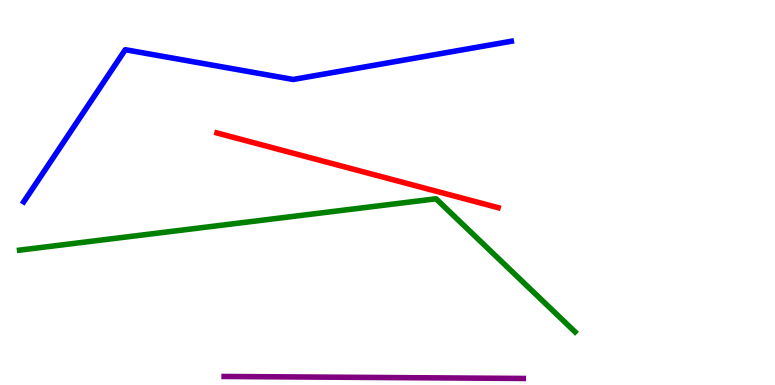[{'lines': ['blue', 'red'], 'intersections': []}, {'lines': ['green', 'red'], 'intersections': []}, {'lines': ['purple', 'red'], 'intersections': []}, {'lines': ['blue', 'green'], 'intersections': []}, {'lines': ['blue', 'purple'], 'intersections': []}, {'lines': ['green', 'purple'], 'intersections': []}]